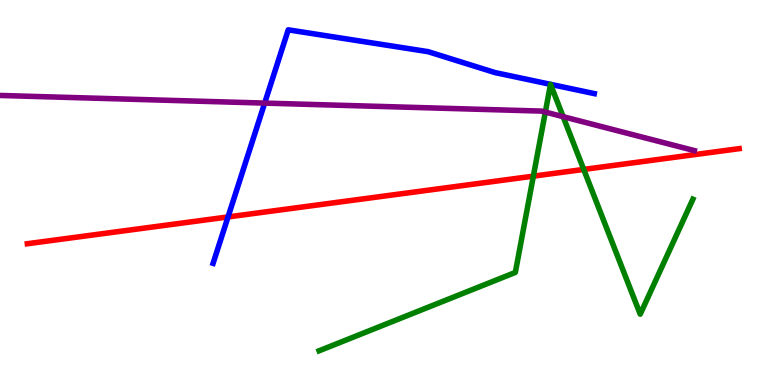[{'lines': ['blue', 'red'], 'intersections': [{'x': 2.94, 'y': 4.37}]}, {'lines': ['green', 'red'], 'intersections': [{'x': 6.88, 'y': 5.42}, {'x': 7.53, 'y': 5.6}]}, {'lines': ['purple', 'red'], 'intersections': []}, {'lines': ['blue', 'green'], 'intersections': []}, {'lines': ['blue', 'purple'], 'intersections': [{'x': 3.42, 'y': 7.32}]}, {'lines': ['green', 'purple'], 'intersections': [{'x': 7.04, 'y': 7.09}, {'x': 7.27, 'y': 6.97}]}]